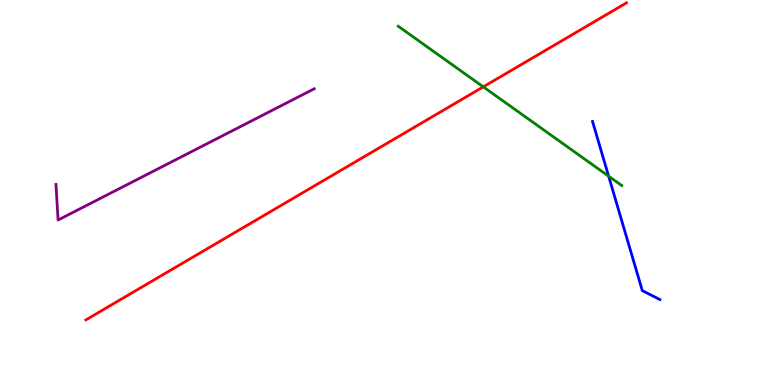[{'lines': ['blue', 'red'], 'intersections': []}, {'lines': ['green', 'red'], 'intersections': [{'x': 6.24, 'y': 7.74}]}, {'lines': ['purple', 'red'], 'intersections': []}, {'lines': ['blue', 'green'], 'intersections': [{'x': 7.85, 'y': 5.42}]}, {'lines': ['blue', 'purple'], 'intersections': []}, {'lines': ['green', 'purple'], 'intersections': []}]